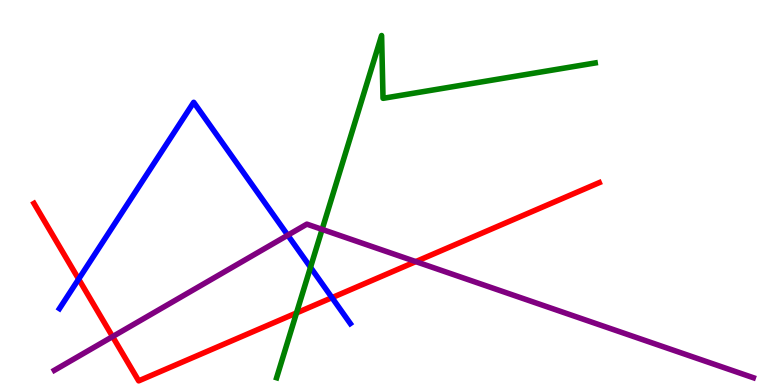[{'lines': ['blue', 'red'], 'intersections': [{'x': 1.01, 'y': 2.75}, {'x': 4.28, 'y': 2.27}]}, {'lines': ['green', 'red'], 'intersections': [{'x': 3.83, 'y': 1.87}]}, {'lines': ['purple', 'red'], 'intersections': [{'x': 1.45, 'y': 1.26}, {'x': 5.36, 'y': 3.21}]}, {'lines': ['blue', 'green'], 'intersections': [{'x': 4.01, 'y': 3.06}]}, {'lines': ['blue', 'purple'], 'intersections': [{'x': 3.71, 'y': 3.89}]}, {'lines': ['green', 'purple'], 'intersections': [{'x': 4.16, 'y': 4.04}]}]